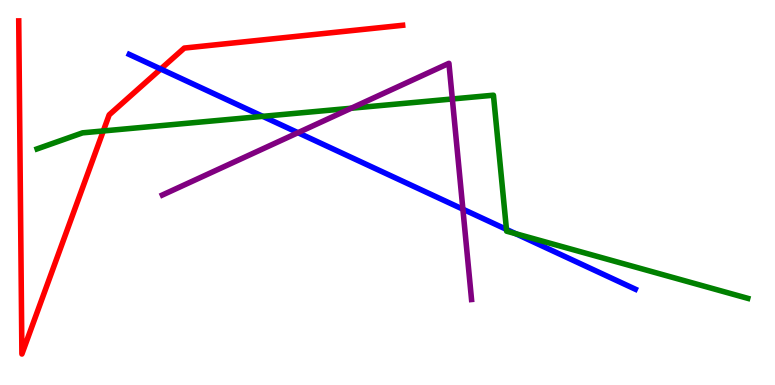[{'lines': ['blue', 'red'], 'intersections': [{'x': 2.07, 'y': 8.21}]}, {'lines': ['green', 'red'], 'intersections': [{'x': 1.33, 'y': 6.6}]}, {'lines': ['purple', 'red'], 'intersections': []}, {'lines': ['blue', 'green'], 'intersections': [{'x': 3.39, 'y': 6.98}, {'x': 6.53, 'y': 4.04}, {'x': 6.65, 'y': 3.93}]}, {'lines': ['blue', 'purple'], 'intersections': [{'x': 3.84, 'y': 6.55}, {'x': 5.97, 'y': 4.57}]}, {'lines': ['green', 'purple'], 'intersections': [{'x': 4.53, 'y': 7.19}, {'x': 5.84, 'y': 7.43}]}]